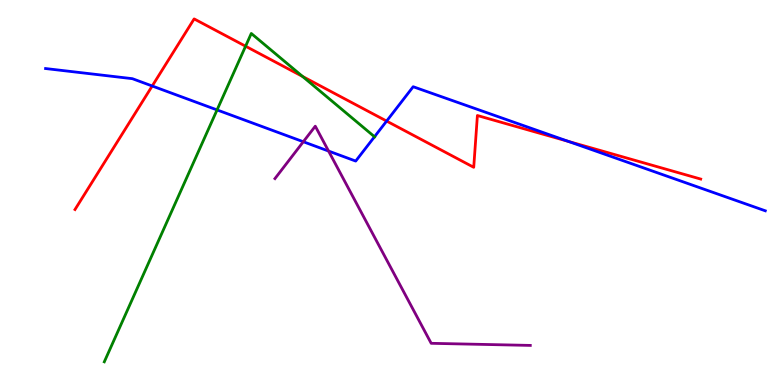[{'lines': ['blue', 'red'], 'intersections': [{'x': 1.96, 'y': 7.77}, {'x': 4.99, 'y': 6.86}, {'x': 7.33, 'y': 6.33}]}, {'lines': ['green', 'red'], 'intersections': [{'x': 3.17, 'y': 8.8}, {'x': 3.9, 'y': 8.01}]}, {'lines': ['purple', 'red'], 'intersections': []}, {'lines': ['blue', 'green'], 'intersections': [{'x': 2.8, 'y': 7.14}, {'x': 4.83, 'y': 6.45}]}, {'lines': ['blue', 'purple'], 'intersections': [{'x': 3.91, 'y': 6.32}, {'x': 4.24, 'y': 6.08}]}, {'lines': ['green', 'purple'], 'intersections': []}]